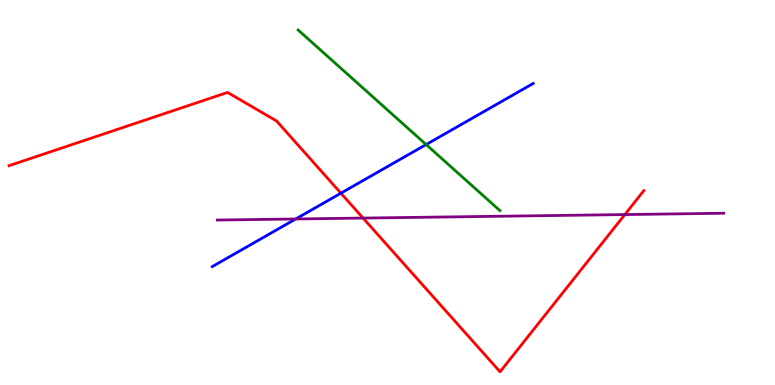[{'lines': ['blue', 'red'], 'intersections': [{'x': 4.4, 'y': 4.98}]}, {'lines': ['green', 'red'], 'intersections': []}, {'lines': ['purple', 'red'], 'intersections': [{'x': 4.68, 'y': 4.34}, {'x': 8.06, 'y': 4.43}]}, {'lines': ['blue', 'green'], 'intersections': [{'x': 5.5, 'y': 6.25}]}, {'lines': ['blue', 'purple'], 'intersections': [{'x': 3.82, 'y': 4.31}]}, {'lines': ['green', 'purple'], 'intersections': []}]